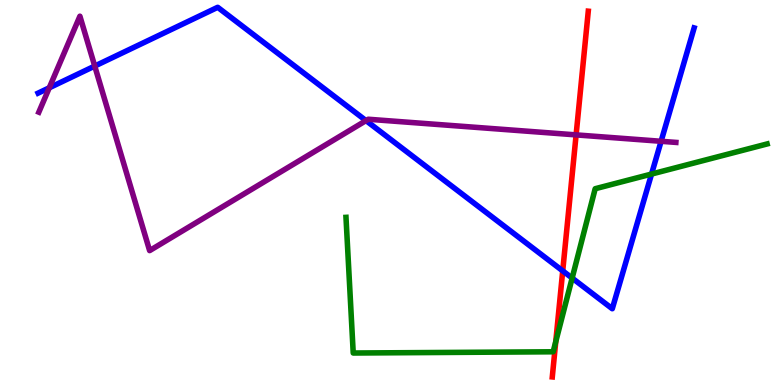[{'lines': ['blue', 'red'], 'intersections': [{'x': 7.26, 'y': 2.96}]}, {'lines': ['green', 'red'], 'intersections': [{'x': 7.17, 'y': 1.13}]}, {'lines': ['purple', 'red'], 'intersections': [{'x': 7.43, 'y': 6.5}]}, {'lines': ['blue', 'green'], 'intersections': [{'x': 7.38, 'y': 2.78}, {'x': 8.41, 'y': 5.48}]}, {'lines': ['blue', 'purple'], 'intersections': [{'x': 0.636, 'y': 7.72}, {'x': 1.22, 'y': 8.28}, {'x': 4.72, 'y': 6.87}, {'x': 8.53, 'y': 6.33}]}, {'lines': ['green', 'purple'], 'intersections': []}]